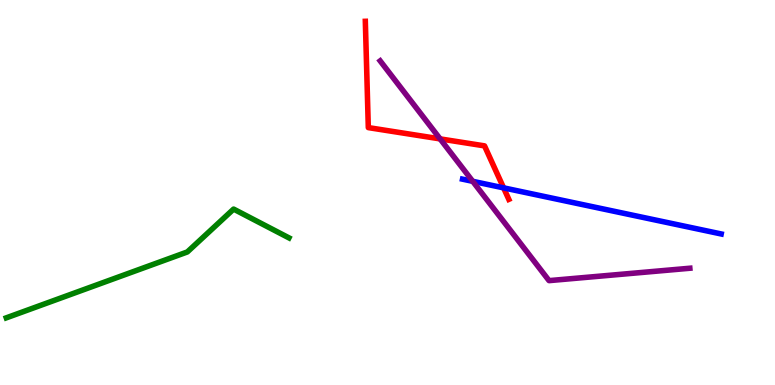[{'lines': ['blue', 'red'], 'intersections': [{'x': 6.5, 'y': 5.12}]}, {'lines': ['green', 'red'], 'intersections': []}, {'lines': ['purple', 'red'], 'intersections': [{'x': 5.68, 'y': 6.39}]}, {'lines': ['blue', 'green'], 'intersections': []}, {'lines': ['blue', 'purple'], 'intersections': [{'x': 6.1, 'y': 5.29}]}, {'lines': ['green', 'purple'], 'intersections': []}]